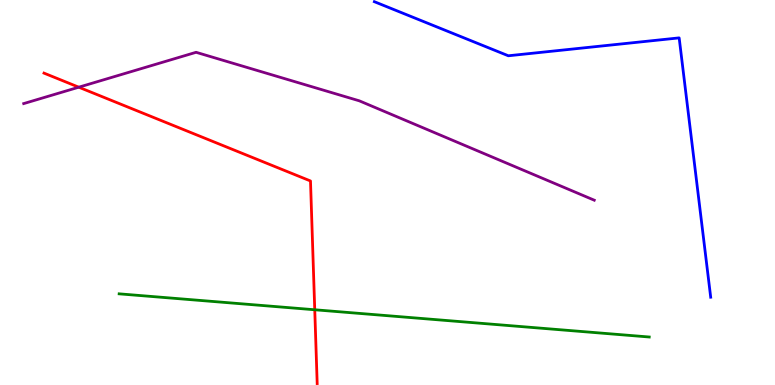[{'lines': ['blue', 'red'], 'intersections': []}, {'lines': ['green', 'red'], 'intersections': [{'x': 4.06, 'y': 1.95}]}, {'lines': ['purple', 'red'], 'intersections': [{'x': 1.02, 'y': 7.74}]}, {'lines': ['blue', 'green'], 'intersections': []}, {'lines': ['blue', 'purple'], 'intersections': []}, {'lines': ['green', 'purple'], 'intersections': []}]